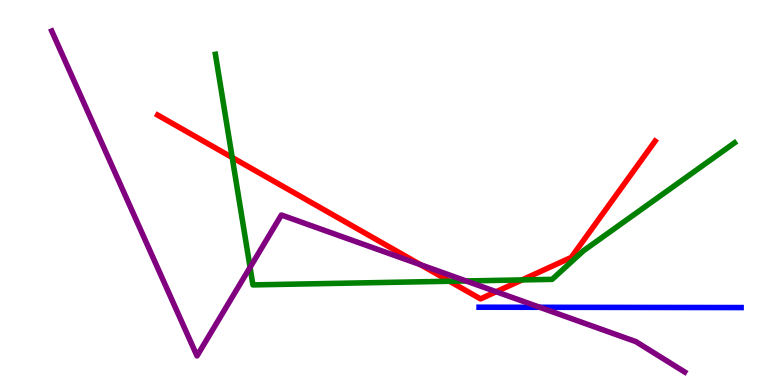[{'lines': ['blue', 'red'], 'intersections': []}, {'lines': ['green', 'red'], 'intersections': [{'x': 3.0, 'y': 5.91}, {'x': 5.8, 'y': 2.69}, {'x': 6.74, 'y': 2.73}]}, {'lines': ['purple', 'red'], 'intersections': [{'x': 5.43, 'y': 3.13}, {'x': 6.4, 'y': 2.42}]}, {'lines': ['blue', 'green'], 'intersections': []}, {'lines': ['blue', 'purple'], 'intersections': [{'x': 6.96, 'y': 2.02}]}, {'lines': ['green', 'purple'], 'intersections': [{'x': 3.23, 'y': 3.06}, {'x': 6.01, 'y': 2.7}]}]